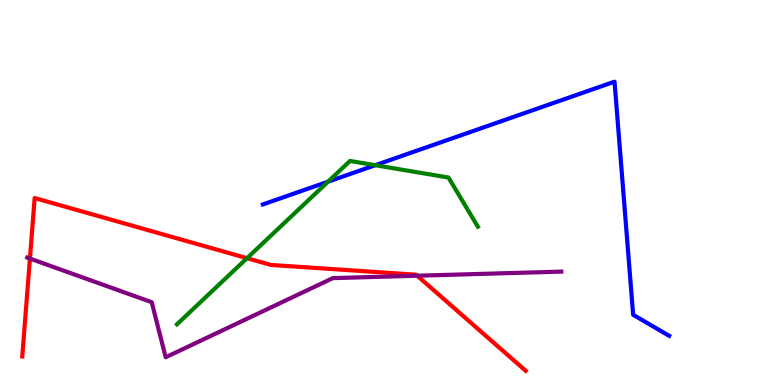[{'lines': ['blue', 'red'], 'intersections': []}, {'lines': ['green', 'red'], 'intersections': [{'x': 3.19, 'y': 3.29}]}, {'lines': ['purple', 'red'], 'intersections': [{'x': 0.386, 'y': 3.28}, {'x': 5.38, 'y': 2.84}]}, {'lines': ['blue', 'green'], 'intersections': [{'x': 4.23, 'y': 5.28}, {'x': 4.84, 'y': 5.71}]}, {'lines': ['blue', 'purple'], 'intersections': []}, {'lines': ['green', 'purple'], 'intersections': []}]